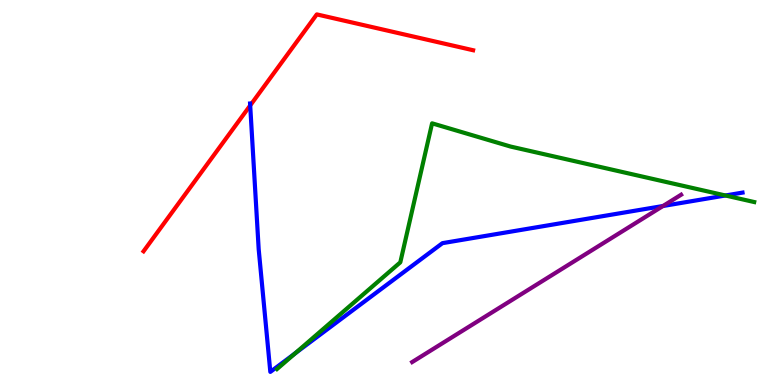[{'lines': ['blue', 'red'], 'intersections': [{'x': 3.23, 'y': 7.26}]}, {'lines': ['green', 'red'], 'intersections': []}, {'lines': ['purple', 'red'], 'intersections': []}, {'lines': ['blue', 'green'], 'intersections': [{'x': 3.81, 'y': 0.824}, {'x': 9.36, 'y': 4.92}]}, {'lines': ['blue', 'purple'], 'intersections': [{'x': 8.55, 'y': 4.65}]}, {'lines': ['green', 'purple'], 'intersections': []}]